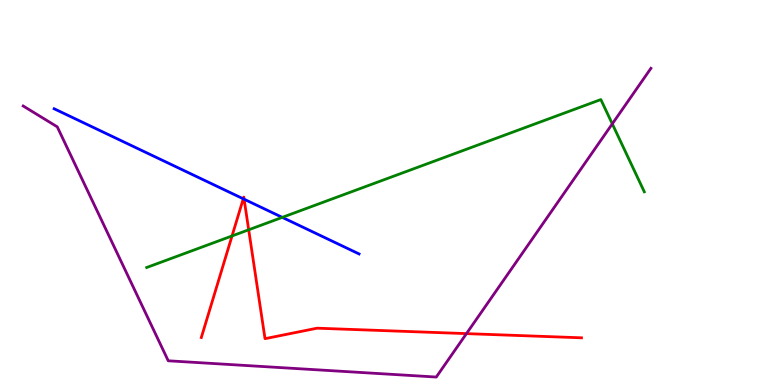[{'lines': ['blue', 'red'], 'intersections': [{'x': 3.14, 'y': 4.84}, {'x': 3.15, 'y': 4.83}]}, {'lines': ['green', 'red'], 'intersections': [{'x': 2.99, 'y': 3.87}, {'x': 3.21, 'y': 4.03}]}, {'lines': ['purple', 'red'], 'intersections': [{'x': 6.02, 'y': 1.33}]}, {'lines': ['blue', 'green'], 'intersections': [{'x': 3.64, 'y': 4.35}]}, {'lines': ['blue', 'purple'], 'intersections': []}, {'lines': ['green', 'purple'], 'intersections': [{'x': 7.9, 'y': 6.78}]}]